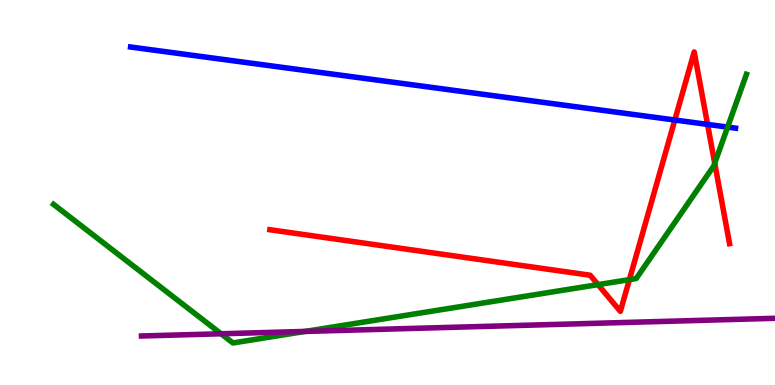[{'lines': ['blue', 'red'], 'intersections': [{'x': 8.71, 'y': 6.88}, {'x': 9.13, 'y': 6.77}]}, {'lines': ['green', 'red'], 'intersections': [{'x': 7.72, 'y': 2.61}, {'x': 8.12, 'y': 2.74}, {'x': 9.22, 'y': 5.76}]}, {'lines': ['purple', 'red'], 'intersections': []}, {'lines': ['blue', 'green'], 'intersections': [{'x': 9.39, 'y': 6.7}]}, {'lines': ['blue', 'purple'], 'intersections': []}, {'lines': ['green', 'purple'], 'intersections': [{'x': 2.85, 'y': 1.33}, {'x': 3.94, 'y': 1.39}]}]